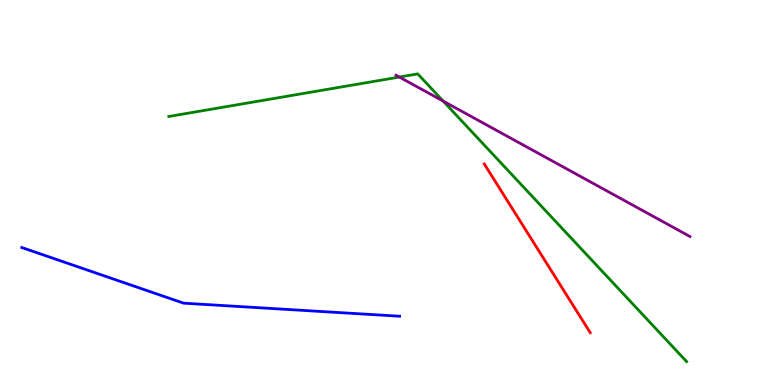[{'lines': ['blue', 'red'], 'intersections': []}, {'lines': ['green', 'red'], 'intersections': []}, {'lines': ['purple', 'red'], 'intersections': []}, {'lines': ['blue', 'green'], 'intersections': []}, {'lines': ['blue', 'purple'], 'intersections': []}, {'lines': ['green', 'purple'], 'intersections': [{'x': 5.15, 'y': 8.0}, {'x': 5.72, 'y': 7.37}]}]